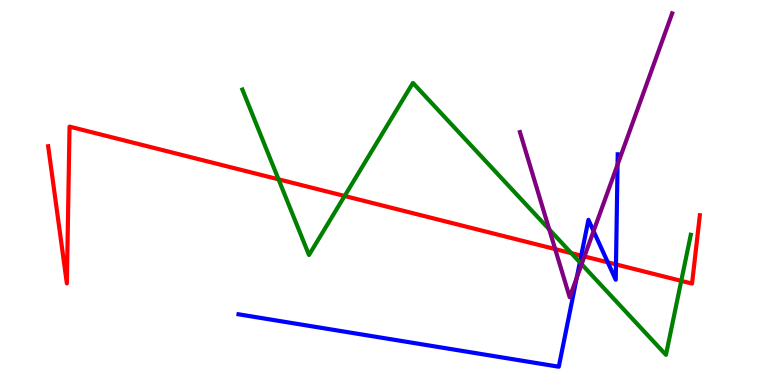[{'lines': ['blue', 'red'], 'intersections': [{'x': 7.5, 'y': 3.36}, {'x': 7.84, 'y': 3.19}, {'x': 7.95, 'y': 3.13}]}, {'lines': ['green', 'red'], 'intersections': [{'x': 3.59, 'y': 5.34}, {'x': 4.45, 'y': 4.91}, {'x': 7.37, 'y': 3.42}, {'x': 8.79, 'y': 2.7}]}, {'lines': ['purple', 'red'], 'intersections': [{'x': 7.16, 'y': 3.53}, {'x': 7.54, 'y': 3.34}]}, {'lines': ['blue', 'green'], 'intersections': [{'x': 7.48, 'y': 3.19}]}, {'lines': ['blue', 'purple'], 'intersections': [{'x': 7.44, 'y': 2.79}, {'x': 7.66, 'y': 4.0}, {'x': 7.97, 'y': 5.72}]}, {'lines': ['green', 'purple'], 'intersections': [{'x': 7.09, 'y': 4.04}, {'x': 7.5, 'y': 3.14}]}]